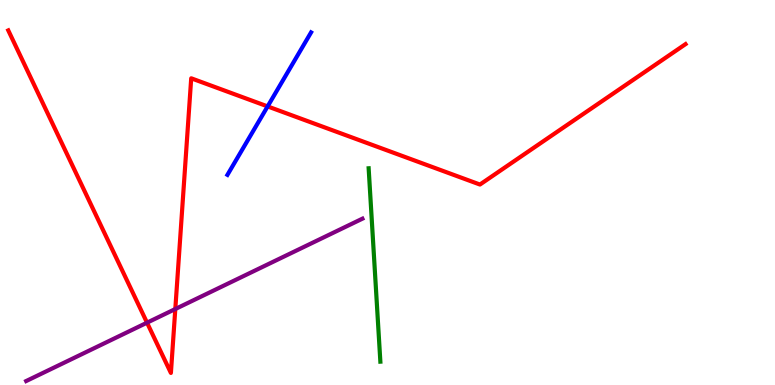[{'lines': ['blue', 'red'], 'intersections': [{'x': 3.45, 'y': 7.24}]}, {'lines': ['green', 'red'], 'intersections': []}, {'lines': ['purple', 'red'], 'intersections': [{'x': 1.9, 'y': 1.62}, {'x': 2.26, 'y': 1.97}]}, {'lines': ['blue', 'green'], 'intersections': []}, {'lines': ['blue', 'purple'], 'intersections': []}, {'lines': ['green', 'purple'], 'intersections': []}]